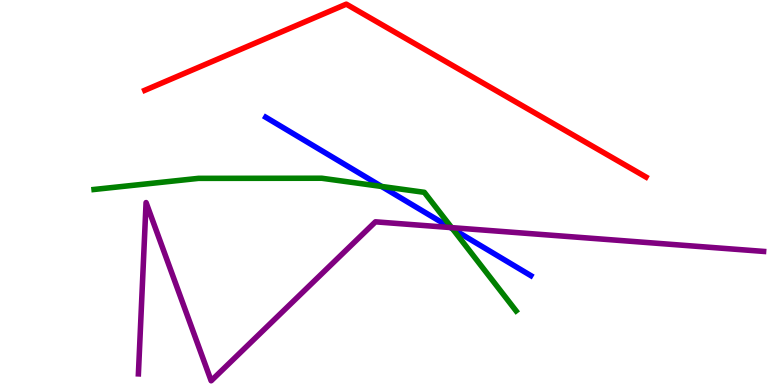[{'lines': ['blue', 'red'], 'intersections': []}, {'lines': ['green', 'red'], 'intersections': []}, {'lines': ['purple', 'red'], 'intersections': []}, {'lines': ['blue', 'green'], 'intersections': [{'x': 4.92, 'y': 5.16}, {'x': 5.84, 'y': 4.05}]}, {'lines': ['blue', 'purple'], 'intersections': [{'x': 5.81, 'y': 4.09}]}, {'lines': ['green', 'purple'], 'intersections': [{'x': 5.83, 'y': 4.09}]}]